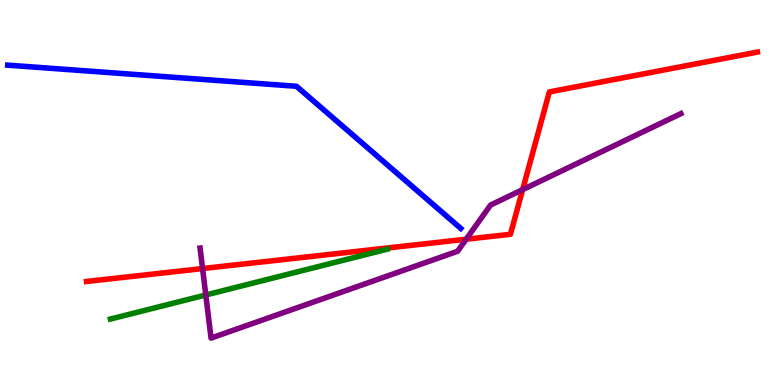[{'lines': ['blue', 'red'], 'intersections': []}, {'lines': ['green', 'red'], 'intersections': []}, {'lines': ['purple', 'red'], 'intersections': [{'x': 2.61, 'y': 3.02}, {'x': 6.02, 'y': 3.79}, {'x': 6.74, 'y': 5.07}]}, {'lines': ['blue', 'green'], 'intersections': []}, {'lines': ['blue', 'purple'], 'intersections': []}, {'lines': ['green', 'purple'], 'intersections': [{'x': 2.66, 'y': 2.34}]}]